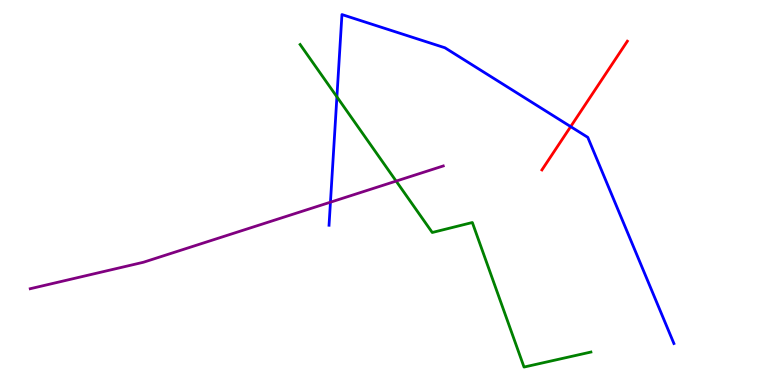[{'lines': ['blue', 'red'], 'intersections': [{'x': 7.36, 'y': 6.71}]}, {'lines': ['green', 'red'], 'intersections': []}, {'lines': ['purple', 'red'], 'intersections': []}, {'lines': ['blue', 'green'], 'intersections': [{'x': 4.35, 'y': 7.48}]}, {'lines': ['blue', 'purple'], 'intersections': [{'x': 4.26, 'y': 4.75}]}, {'lines': ['green', 'purple'], 'intersections': [{'x': 5.11, 'y': 5.3}]}]